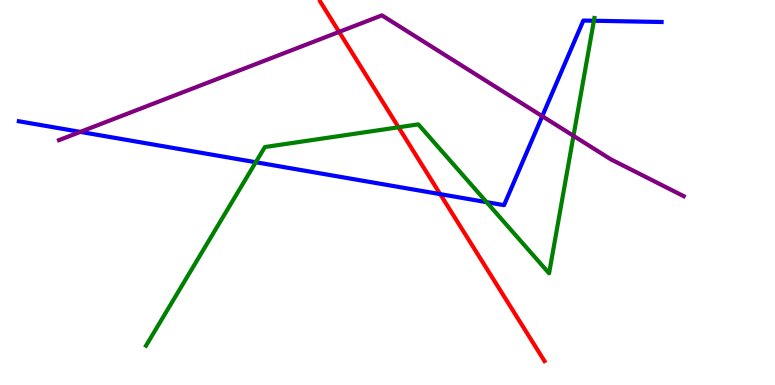[{'lines': ['blue', 'red'], 'intersections': [{'x': 5.68, 'y': 4.96}]}, {'lines': ['green', 'red'], 'intersections': [{'x': 5.14, 'y': 6.69}]}, {'lines': ['purple', 'red'], 'intersections': [{'x': 4.38, 'y': 9.17}]}, {'lines': ['blue', 'green'], 'intersections': [{'x': 3.3, 'y': 5.79}, {'x': 6.28, 'y': 4.75}, {'x': 7.66, 'y': 9.46}]}, {'lines': ['blue', 'purple'], 'intersections': [{'x': 1.04, 'y': 6.57}, {'x': 7.0, 'y': 6.98}]}, {'lines': ['green', 'purple'], 'intersections': [{'x': 7.4, 'y': 6.47}]}]